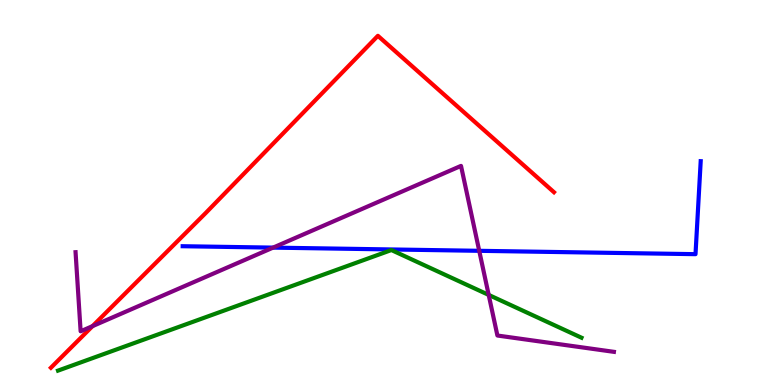[{'lines': ['blue', 'red'], 'intersections': []}, {'lines': ['green', 'red'], 'intersections': []}, {'lines': ['purple', 'red'], 'intersections': [{'x': 1.19, 'y': 1.53}]}, {'lines': ['blue', 'green'], 'intersections': []}, {'lines': ['blue', 'purple'], 'intersections': [{'x': 3.52, 'y': 3.57}, {'x': 6.18, 'y': 3.49}]}, {'lines': ['green', 'purple'], 'intersections': [{'x': 6.31, 'y': 2.34}]}]